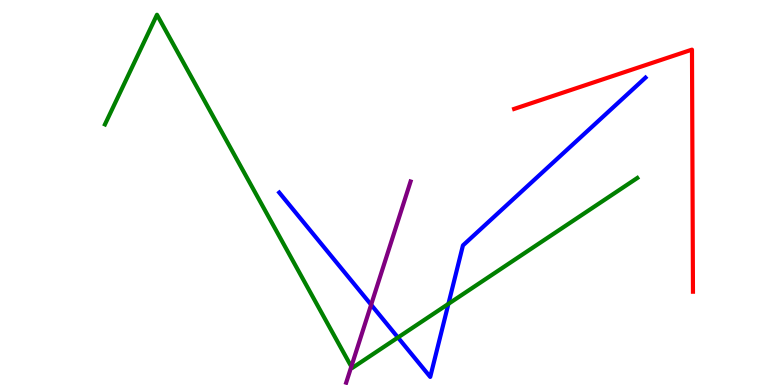[{'lines': ['blue', 'red'], 'intersections': []}, {'lines': ['green', 'red'], 'intersections': []}, {'lines': ['purple', 'red'], 'intersections': []}, {'lines': ['blue', 'green'], 'intersections': [{'x': 5.13, 'y': 1.23}, {'x': 5.79, 'y': 2.11}]}, {'lines': ['blue', 'purple'], 'intersections': [{'x': 4.79, 'y': 2.08}]}, {'lines': ['green', 'purple'], 'intersections': [{'x': 4.53, 'y': 0.478}]}]